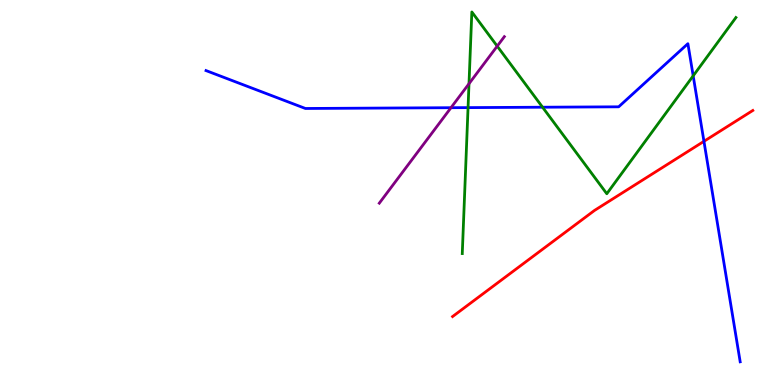[{'lines': ['blue', 'red'], 'intersections': [{'x': 9.08, 'y': 6.33}]}, {'lines': ['green', 'red'], 'intersections': []}, {'lines': ['purple', 'red'], 'intersections': []}, {'lines': ['blue', 'green'], 'intersections': [{'x': 6.04, 'y': 7.2}, {'x': 7.0, 'y': 7.22}, {'x': 8.94, 'y': 8.03}]}, {'lines': ['blue', 'purple'], 'intersections': [{'x': 5.82, 'y': 7.2}]}, {'lines': ['green', 'purple'], 'intersections': [{'x': 6.05, 'y': 7.83}, {'x': 6.42, 'y': 8.8}]}]